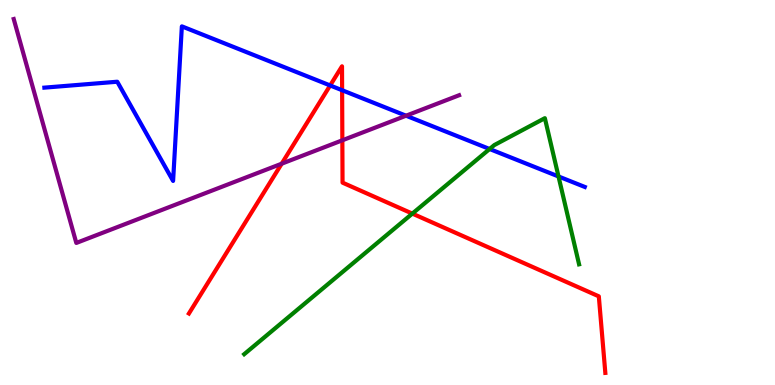[{'lines': ['blue', 'red'], 'intersections': [{'x': 4.26, 'y': 7.78}, {'x': 4.41, 'y': 7.66}]}, {'lines': ['green', 'red'], 'intersections': [{'x': 5.32, 'y': 4.45}]}, {'lines': ['purple', 'red'], 'intersections': [{'x': 3.63, 'y': 5.75}, {'x': 4.42, 'y': 6.36}]}, {'lines': ['blue', 'green'], 'intersections': [{'x': 6.32, 'y': 6.13}, {'x': 7.21, 'y': 5.42}]}, {'lines': ['blue', 'purple'], 'intersections': [{'x': 5.24, 'y': 6.99}]}, {'lines': ['green', 'purple'], 'intersections': []}]